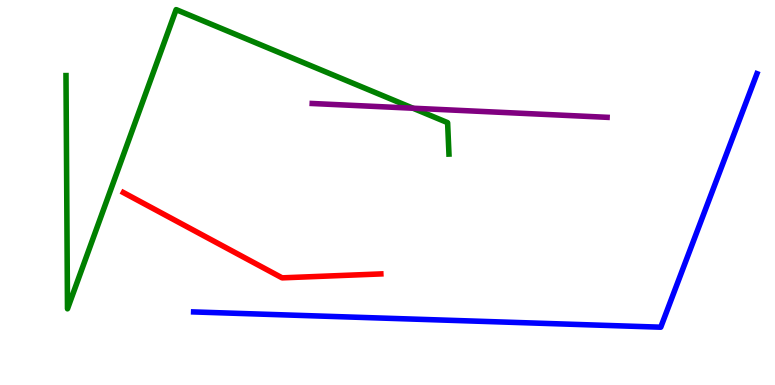[{'lines': ['blue', 'red'], 'intersections': []}, {'lines': ['green', 'red'], 'intersections': []}, {'lines': ['purple', 'red'], 'intersections': []}, {'lines': ['blue', 'green'], 'intersections': []}, {'lines': ['blue', 'purple'], 'intersections': []}, {'lines': ['green', 'purple'], 'intersections': [{'x': 5.33, 'y': 7.19}]}]